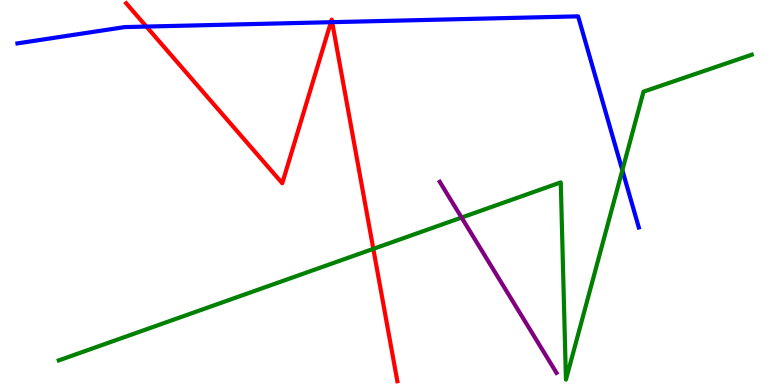[{'lines': ['blue', 'red'], 'intersections': [{'x': 1.89, 'y': 9.31}, {'x': 4.27, 'y': 9.42}, {'x': 4.29, 'y': 9.42}]}, {'lines': ['green', 'red'], 'intersections': [{'x': 4.82, 'y': 3.54}]}, {'lines': ['purple', 'red'], 'intersections': []}, {'lines': ['blue', 'green'], 'intersections': [{'x': 8.03, 'y': 5.58}]}, {'lines': ['blue', 'purple'], 'intersections': []}, {'lines': ['green', 'purple'], 'intersections': [{'x': 5.96, 'y': 4.35}]}]